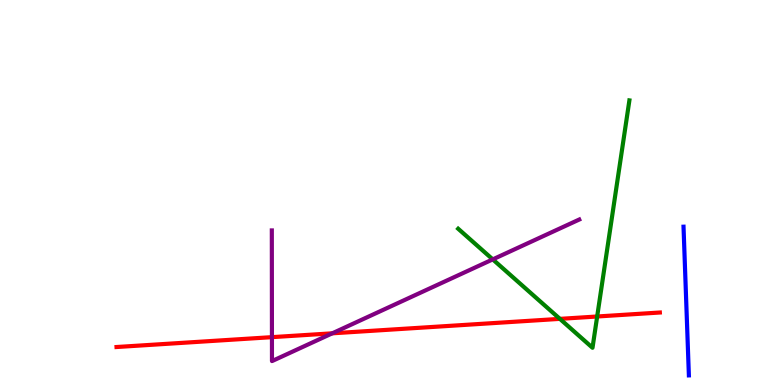[{'lines': ['blue', 'red'], 'intersections': []}, {'lines': ['green', 'red'], 'intersections': [{'x': 7.22, 'y': 1.72}, {'x': 7.71, 'y': 1.78}]}, {'lines': ['purple', 'red'], 'intersections': [{'x': 3.51, 'y': 1.24}, {'x': 4.29, 'y': 1.34}]}, {'lines': ['blue', 'green'], 'intersections': []}, {'lines': ['blue', 'purple'], 'intersections': []}, {'lines': ['green', 'purple'], 'intersections': [{'x': 6.36, 'y': 3.26}]}]